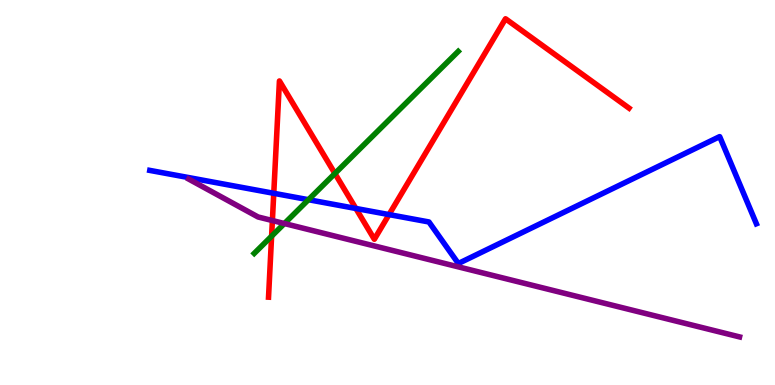[{'lines': ['blue', 'red'], 'intersections': [{'x': 3.53, 'y': 4.98}, {'x': 4.59, 'y': 4.59}, {'x': 5.02, 'y': 4.43}]}, {'lines': ['green', 'red'], 'intersections': [{'x': 3.5, 'y': 3.87}, {'x': 4.32, 'y': 5.49}]}, {'lines': ['purple', 'red'], 'intersections': [{'x': 3.51, 'y': 4.27}]}, {'lines': ['blue', 'green'], 'intersections': [{'x': 3.98, 'y': 4.81}]}, {'lines': ['blue', 'purple'], 'intersections': []}, {'lines': ['green', 'purple'], 'intersections': [{'x': 3.67, 'y': 4.19}]}]